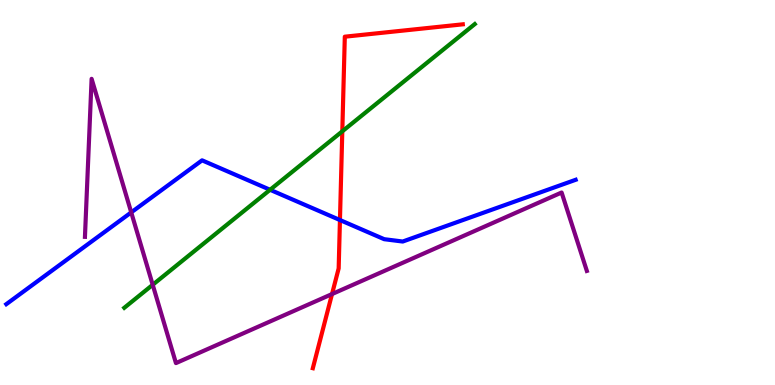[{'lines': ['blue', 'red'], 'intersections': [{'x': 4.39, 'y': 4.28}]}, {'lines': ['green', 'red'], 'intersections': [{'x': 4.42, 'y': 6.59}]}, {'lines': ['purple', 'red'], 'intersections': [{'x': 4.28, 'y': 2.36}]}, {'lines': ['blue', 'green'], 'intersections': [{'x': 3.48, 'y': 5.07}]}, {'lines': ['blue', 'purple'], 'intersections': [{'x': 1.69, 'y': 4.48}]}, {'lines': ['green', 'purple'], 'intersections': [{'x': 1.97, 'y': 2.6}]}]